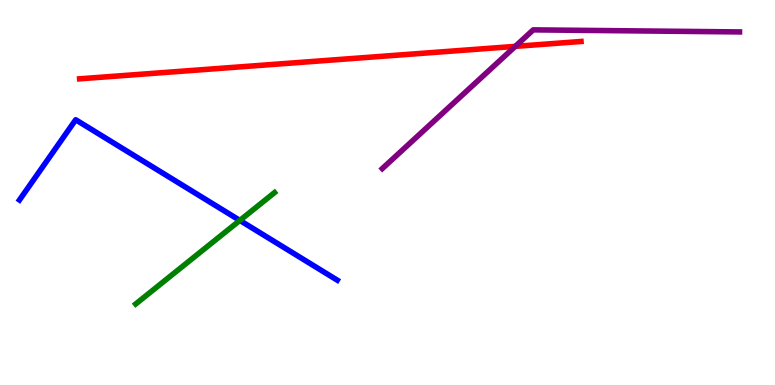[{'lines': ['blue', 'red'], 'intersections': []}, {'lines': ['green', 'red'], 'intersections': []}, {'lines': ['purple', 'red'], 'intersections': [{'x': 6.65, 'y': 8.8}]}, {'lines': ['blue', 'green'], 'intersections': [{'x': 3.09, 'y': 4.27}]}, {'lines': ['blue', 'purple'], 'intersections': []}, {'lines': ['green', 'purple'], 'intersections': []}]